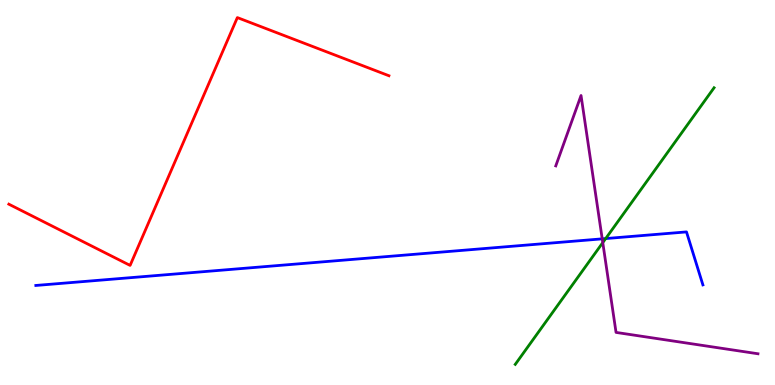[{'lines': ['blue', 'red'], 'intersections': []}, {'lines': ['green', 'red'], 'intersections': []}, {'lines': ['purple', 'red'], 'intersections': []}, {'lines': ['blue', 'green'], 'intersections': [{'x': 7.82, 'y': 3.8}]}, {'lines': ['blue', 'purple'], 'intersections': [{'x': 7.77, 'y': 3.8}]}, {'lines': ['green', 'purple'], 'intersections': [{'x': 7.78, 'y': 3.7}]}]